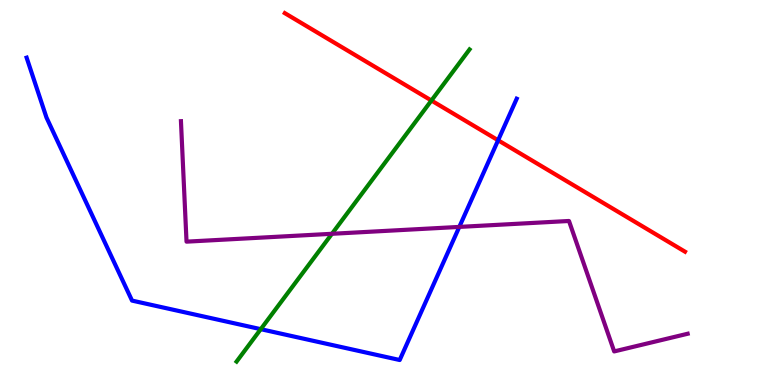[{'lines': ['blue', 'red'], 'intersections': [{'x': 6.43, 'y': 6.36}]}, {'lines': ['green', 'red'], 'intersections': [{'x': 5.57, 'y': 7.39}]}, {'lines': ['purple', 'red'], 'intersections': []}, {'lines': ['blue', 'green'], 'intersections': [{'x': 3.36, 'y': 1.45}]}, {'lines': ['blue', 'purple'], 'intersections': [{'x': 5.93, 'y': 4.11}]}, {'lines': ['green', 'purple'], 'intersections': [{'x': 4.28, 'y': 3.93}]}]